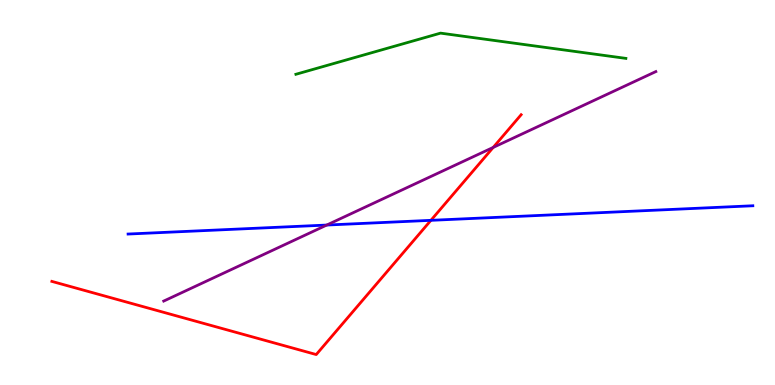[{'lines': ['blue', 'red'], 'intersections': [{'x': 5.56, 'y': 4.28}]}, {'lines': ['green', 'red'], 'intersections': []}, {'lines': ['purple', 'red'], 'intersections': [{'x': 6.36, 'y': 6.17}]}, {'lines': ['blue', 'green'], 'intersections': []}, {'lines': ['blue', 'purple'], 'intersections': [{'x': 4.22, 'y': 4.15}]}, {'lines': ['green', 'purple'], 'intersections': []}]